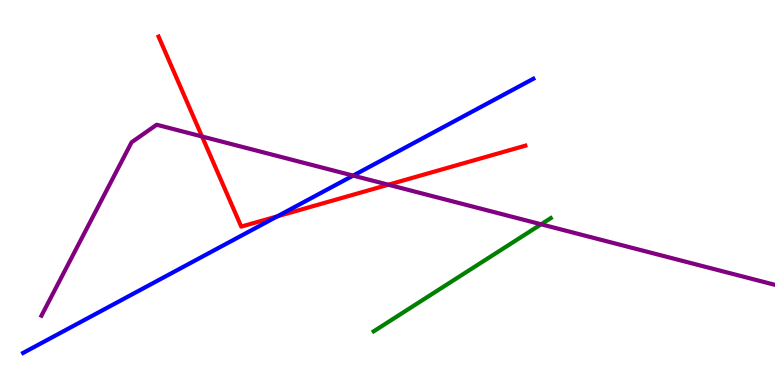[{'lines': ['blue', 'red'], 'intersections': [{'x': 3.58, 'y': 4.38}]}, {'lines': ['green', 'red'], 'intersections': []}, {'lines': ['purple', 'red'], 'intersections': [{'x': 2.61, 'y': 6.46}, {'x': 5.01, 'y': 5.2}]}, {'lines': ['blue', 'green'], 'intersections': []}, {'lines': ['blue', 'purple'], 'intersections': [{'x': 4.56, 'y': 5.44}]}, {'lines': ['green', 'purple'], 'intersections': [{'x': 6.98, 'y': 4.17}]}]